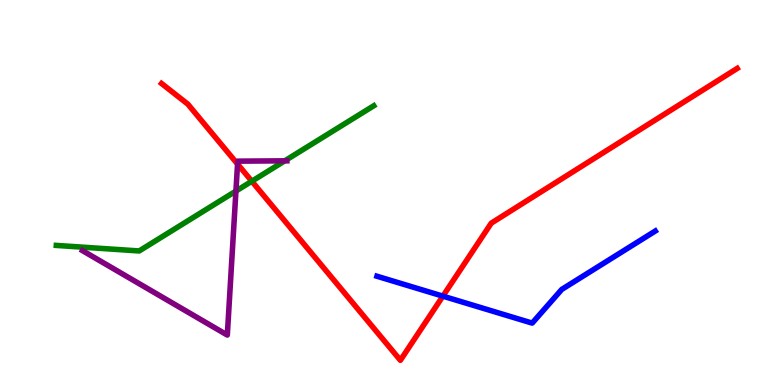[{'lines': ['blue', 'red'], 'intersections': [{'x': 5.71, 'y': 2.31}]}, {'lines': ['green', 'red'], 'intersections': [{'x': 3.25, 'y': 5.29}]}, {'lines': ['purple', 'red'], 'intersections': [{'x': 3.07, 'y': 5.74}]}, {'lines': ['blue', 'green'], 'intersections': []}, {'lines': ['blue', 'purple'], 'intersections': []}, {'lines': ['green', 'purple'], 'intersections': [{'x': 3.04, 'y': 5.04}, {'x': 3.67, 'y': 5.82}]}]